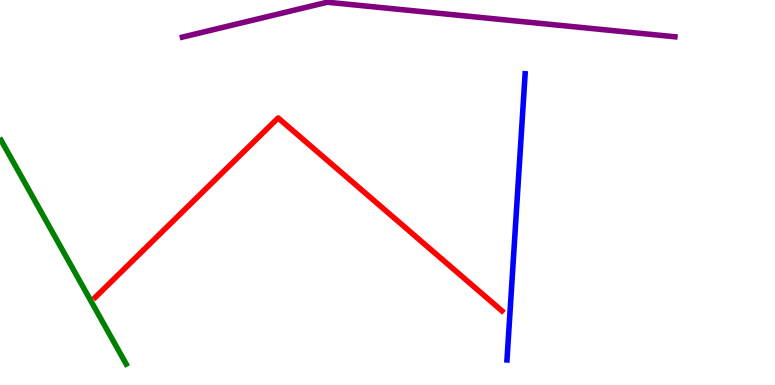[{'lines': ['blue', 'red'], 'intersections': []}, {'lines': ['green', 'red'], 'intersections': []}, {'lines': ['purple', 'red'], 'intersections': []}, {'lines': ['blue', 'green'], 'intersections': []}, {'lines': ['blue', 'purple'], 'intersections': []}, {'lines': ['green', 'purple'], 'intersections': []}]